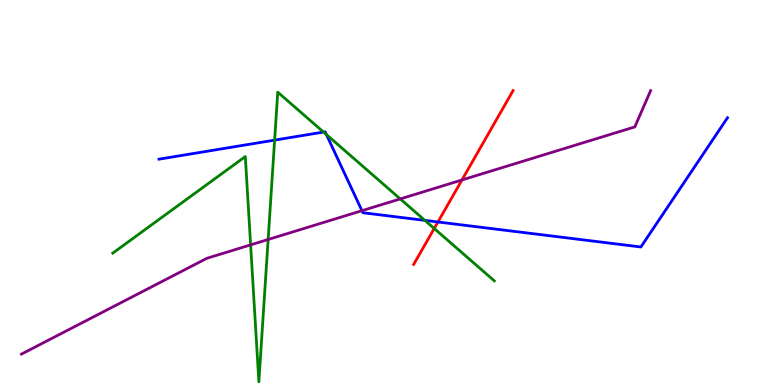[{'lines': ['blue', 'red'], 'intersections': [{'x': 5.65, 'y': 4.23}]}, {'lines': ['green', 'red'], 'intersections': [{'x': 5.6, 'y': 4.07}]}, {'lines': ['purple', 'red'], 'intersections': [{'x': 5.96, 'y': 5.33}]}, {'lines': ['blue', 'green'], 'intersections': [{'x': 3.54, 'y': 6.36}, {'x': 4.17, 'y': 6.57}, {'x': 4.21, 'y': 6.5}, {'x': 5.48, 'y': 4.28}]}, {'lines': ['blue', 'purple'], 'intersections': [{'x': 4.67, 'y': 4.53}]}, {'lines': ['green', 'purple'], 'intersections': [{'x': 3.23, 'y': 3.64}, {'x': 3.46, 'y': 3.78}, {'x': 5.16, 'y': 4.83}]}]